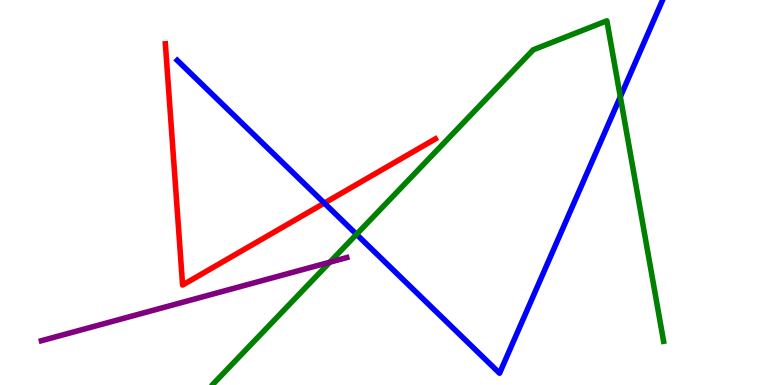[{'lines': ['blue', 'red'], 'intersections': [{'x': 4.18, 'y': 4.72}]}, {'lines': ['green', 'red'], 'intersections': []}, {'lines': ['purple', 'red'], 'intersections': []}, {'lines': ['blue', 'green'], 'intersections': [{'x': 4.6, 'y': 3.91}, {'x': 8.0, 'y': 7.49}]}, {'lines': ['blue', 'purple'], 'intersections': []}, {'lines': ['green', 'purple'], 'intersections': [{'x': 4.26, 'y': 3.19}]}]